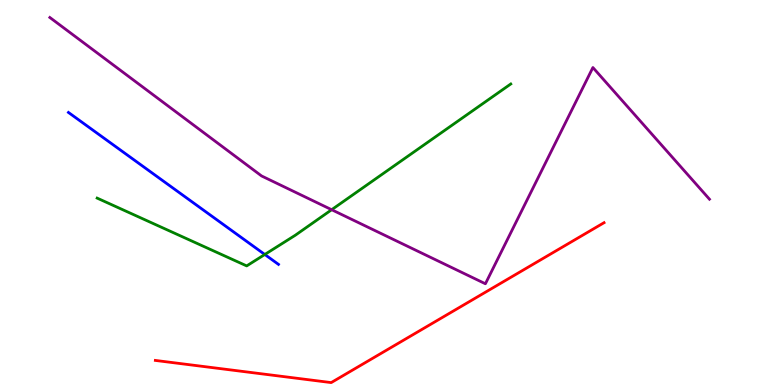[{'lines': ['blue', 'red'], 'intersections': []}, {'lines': ['green', 'red'], 'intersections': []}, {'lines': ['purple', 'red'], 'intersections': []}, {'lines': ['blue', 'green'], 'intersections': [{'x': 3.42, 'y': 3.39}]}, {'lines': ['blue', 'purple'], 'intersections': []}, {'lines': ['green', 'purple'], 'intersections': [{'x': 4.28, 'y': 4.55}]}]